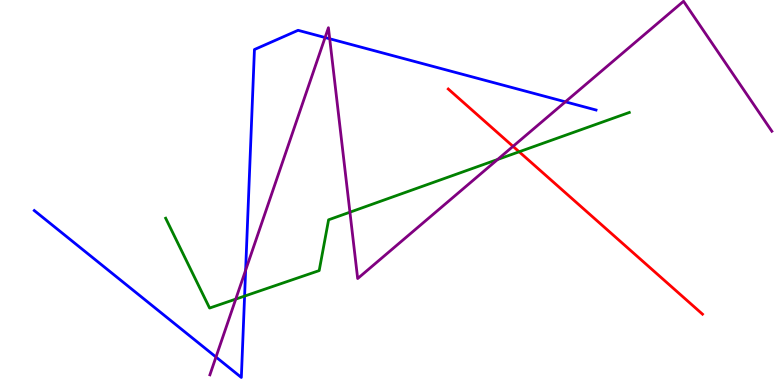[{'lines': ['blue', 'red'], 'intersections': []}, {'lines': ['green', 'red'], 'intersections': [{'x': 6.7, 'y': 6.06}]}, {'lines': ['purple', 'red'], 'intersections': [{'x': 6.62, 'y': 6.2}]}, {'lines': ['blue', 'green'], 'intersections': [{'x': 3.16, 'y': 2.31}]}, {'lines': ['blue', 'purple'], 'intersections': [{'x': 2.79, 'y': 0.727}, {'x': 3.17, 'y': 2.98}, {'x': 4.19, 'y': 9.03}, {'x': 4.25, 'y': 8.99}, {'x': 7.3, 'y': 7.36}]}, {'lines': ['green', 'purple'], 'intersections': [{'x': 3.04, 'y': 2.23}, {'x': 4.52, 'y': 4.49}, {'x': 6.42, 'y': 5.86}]}]